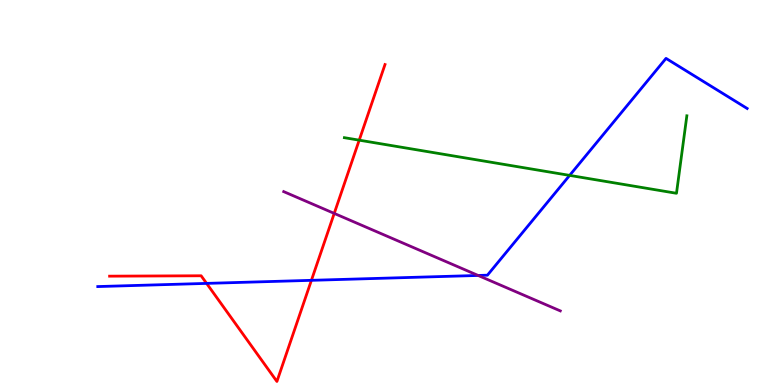[{'lines': ['blue', 'red'], 'intersections': [{'x': 2.67, 'y': 2.64}, {'x': 4.02, 'y': 2.72}]}, {'lines': ['green', 'red'], 'intersections': [{'x': 4.63, 'y': 6.36}]}, {'lines': ['purple', 'red'], 'intersections': [{'x': 4.31, 'y': 4.46}]}, {'lines': ['blue', 'green'], 'intersections': [{'x': 7.35, 'y': 5.44}]}, {'lines': ['blue', 'purple'], 'intersections': [{'x': 6.17, 'y': 2.85}]}, {'lines': ['green', 'purple'], 'intersections': []}]